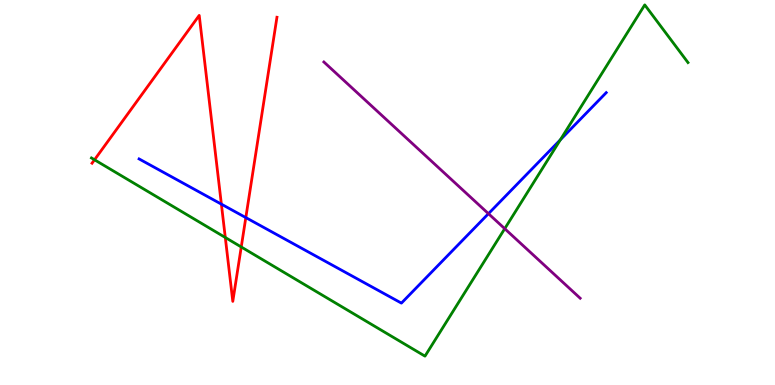[{'lines': ['blue', 'red'], 'intersections': [{'x': 2.86, 'y': 4.7}, {'x': 3.17, 'y': 4.35}]}, {'lines': ['green', 'red'], 'intersections': [{'x': 1.22, 'y': 5.85}, {'x': 2.91, 'y': 3.83}, {'x': 3.11, 'y': 3.59}]}, {'lines': ['purple', 'red'], 'intersections': []}, {'lines': ['blue', 'green'], 'intersections': [{'x': 7.23, 'y': 6.37}]}, {'lines': ['blue', 'purple'], 'intersections': [{'x': 6.3, 'y': 4.45}]}, {'lines': ['green', 'purple'], 'intersections': [{'x': 6.51, 'y': 4.06}]}]